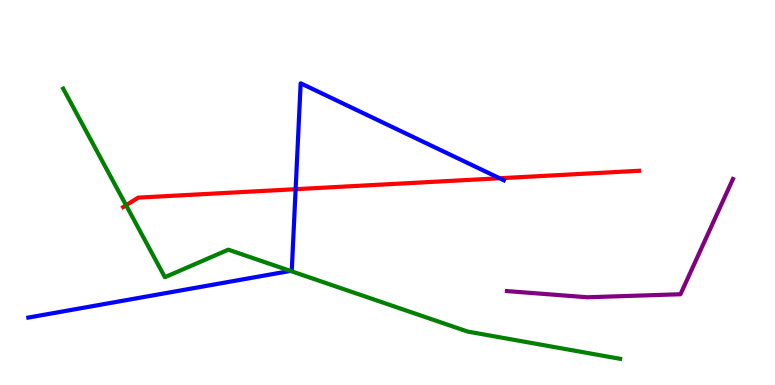[{'lines': ['blue', 'red'], 'intersections': [{'x': 3.81, 'y': 5.09}, {'x': 6.45, 'y': 5.37}]}, {'lines': ['green', 'red'], 'intersections': [{'x': 1.63, 'y': 4.67}]}, {'lines': ['purple', 'red'], 'intersections': []}, {'lines': ['blue', 'green'], 'intersections': [{'x': 3.75, 'y': 2.96}]}, {'lines': ['blue', 'purple'], 'intersections': []}, {'lines': ['green', 'purple'], 'intersections': []}]